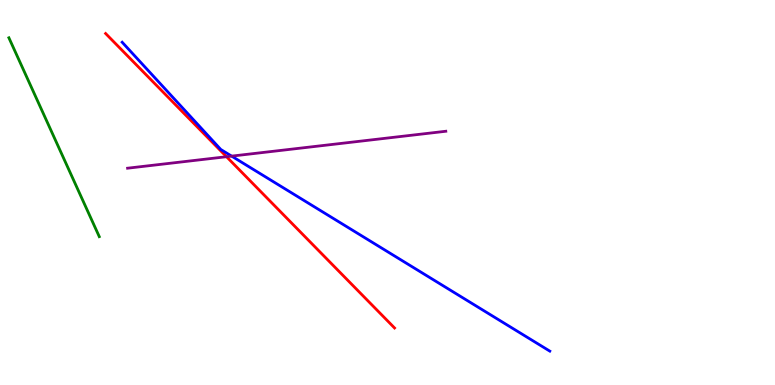[{'lines': ['blue', 'red'], 'intersections': []}, {'lines': ['green', 'red'], 'intersections': []}, {'lines': ['purple', 'red'], 'intersections': [{'x': 2.92, 'y': 5.93}]}, {'lines': ['blue', 'green'], 'intersections': []}, {'lines': ['blue', 'purple'], 'intersections': [{'x': 2.99, 'y': 5.94}]}, {'lines': ['green', 'purple'], 'intersections': []}]